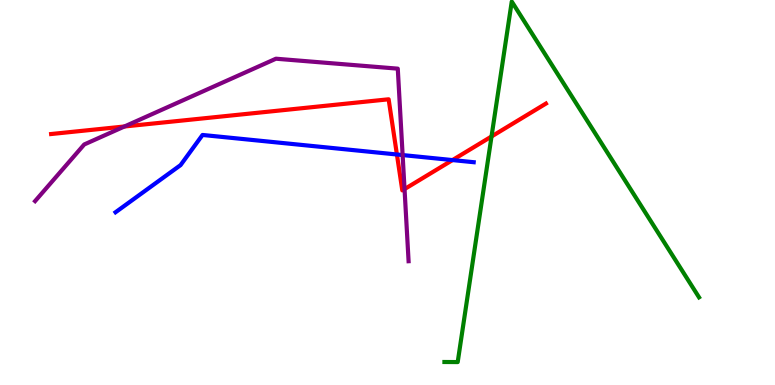[{'lines': ['blue', 'red'], 'intersections': [{'x': 5.12, 'y': 5.99}, {'x': 5.84, 'y': 5.84}]}, {'lines': ['green', 'red'], 'intersections': [{'x': 6.34, 'y': 6.45}]}, {'lines': ['purple', 'red'], 'intersections': [{'x': 1.61, 'y': 6.71}, {'x': 5.22, 'y': 5.09}]}, {'lines': ['blue', 'green'], 'intersections': []}, {'lines': ['blue', 'purple'], 'intersections': [{'x': 5.2, 'y': 5.97}]}, {'lines': ['green', 'purple'], 'intersections': []}]